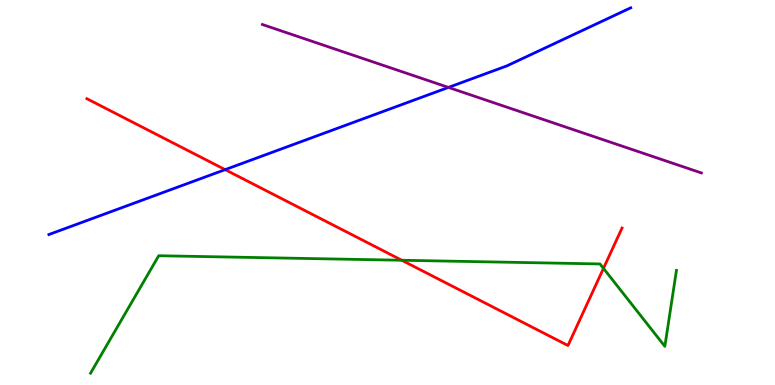[{'lines': ['blue', 'red'], 'intersections': [{'x': 2.91, 'y': 5.59}]}, {'lines': ['green', 'red'], 'intersections': [{'x': 5.18, 'y': 3.24}, {'x': 7.79, 'y': 3.03}]}, {'lines': ['purple', 'red'], 'intersections': []}, {'lines': ['blue', 'green'], 'intersections': []}, {'lines': ['blue', 'purple'], 'intersections': [{'x': 5.79, 'y': 7.73}]}, {'lines': ['green', 'purple'], 'intersections': []}]